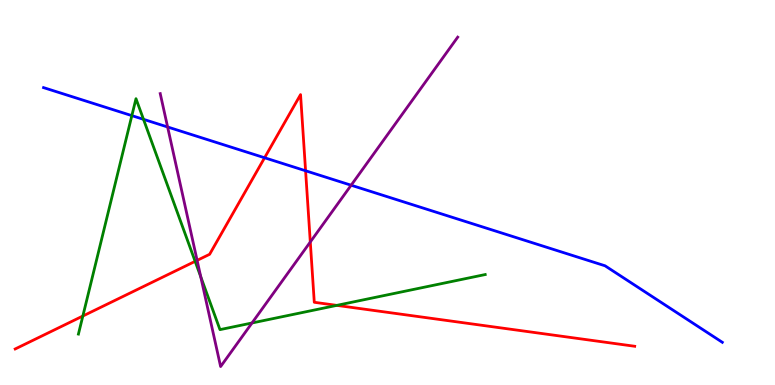[{'lines': ['blue', 'red'], 'intersections': [{'x': 3.41, 'y': 5.9}, {'x': 3.94, 'y': 5.56}]}, {'lines': ['green', 'red'], 'intersections': [{'x': 1.07, 'y': 1.79}, {'x': 2.52, 'y': 3.21}, {'x': 4.35, 'y': 2.07}]}, {'lines': ['purple', 'red'], 'intersections': [{'x': 2.54, 'y': 3.24}, {'x': 4.0, 'y': 3.71}]}, {'lines': ['blue', 'green'], 'intersections': [{'x': 1.7, 'y': 7.0}, {'x': 1.85, 'y': 6.9}]}, {'lines': ['blue', 'purple'], 'intersections': [{'x': 2.16, 'y': 6.7}, {'x': 4.53, 'y': 5.19}]}, {'lines': ['green', 'purple'], 'intersections': [{'x': 2.59, 'y': 2.81}, {'x': 3.25, 'y': 1.61}]}]